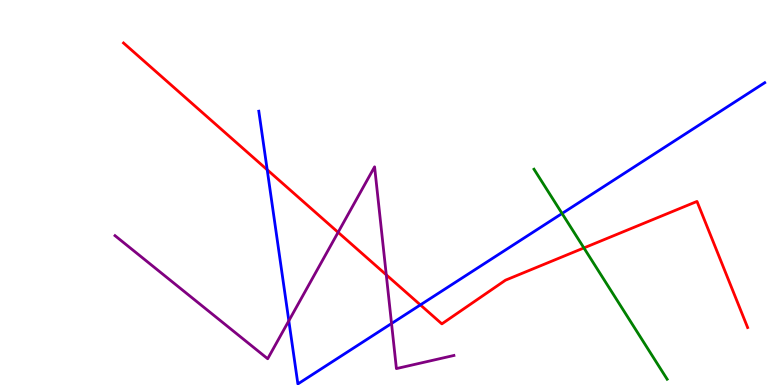[{'lines': ['blue', 'red'], 'intersections': [{'x': 3.45, 'y': 5.59}, {'x': 5.42, 'y': 2.08}]}, {'lines': ['green', 'red'], 'intersections': [{'x': 7.53, 'y': 3.56}]}, {'lines': ['purple', 'red'], 'intersections': [{'x': 4.36, 'y': 3.97}, {'x': 4.98, 'y': 2.86}]}, {'lines': ['blue', 'green'], 'intersections': [{'x': 7.25, 'y': 4.46}]}, {'lines': ['blue', 'purple'], 'intersections': [{'x': 3.73, 'y': 1.67}, {'x': 5.05, 'y': 1.6}]}, {'lines': ['green', 'purple'], 'intersections': []}]